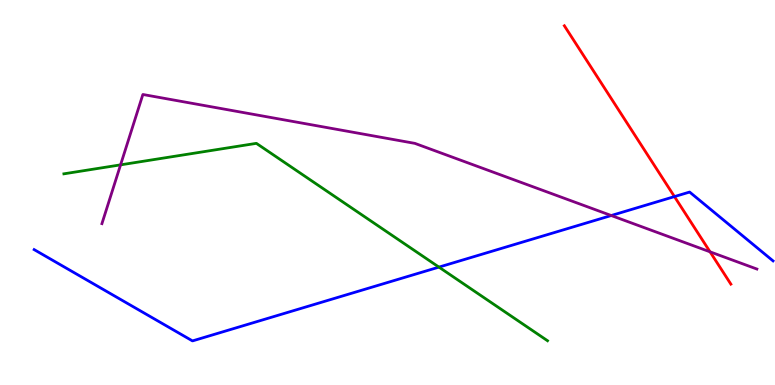[{'lines': ['blue', 'red'], 'intersections': [{'x': 8.7, 'y': 4.89}]}, {'lines': ['green', 'red'], 'intersections': []}, {'lines': ['purple', 'red'], 'intersections': [{'x': 9.16, 'y': 3.46}]}, {'lines': ['blue', 'green'], 'intersections': [{'x': 5.66, 'y': 3.06}]}, {'lines': ['blue', 'purple'], 'intersections': [{'x': 7.89, 'y': 4.4}]}, {'lines': ['green', 'purple'], 'intersections': [{'x': 1.56, 'y': 5.72}]}]